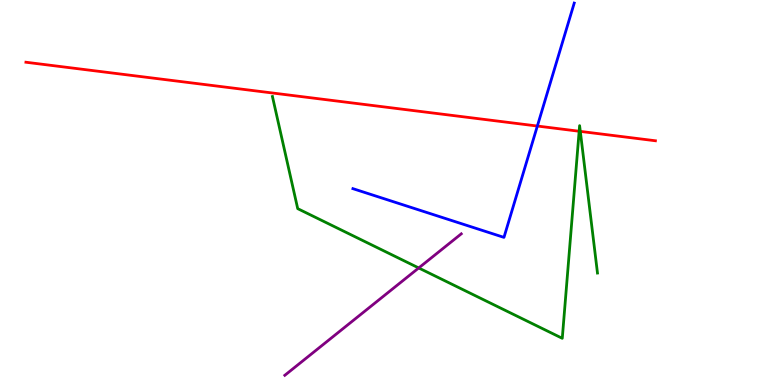[{'lines': ['blue', 'red'], 'intersections': [{'x': 6.93, 'y': 6.73}]}, {'lines': ['green', 'red'], 'intersections': [{'x': 7.47, 'y': 6.59}, {'x': 7.49, 'y': 6.59}]}, {'lines': ['purple', 'red'], 'intersections': []}, {'lines': ['blue', 'green'], 'intersections': []}, {'lines': ['blue', 'purple'], 'intersections': []}, {'lines': ['green', 'purple'], 'intersections': [{'x': 5.4, 'y': 3.04}]}]